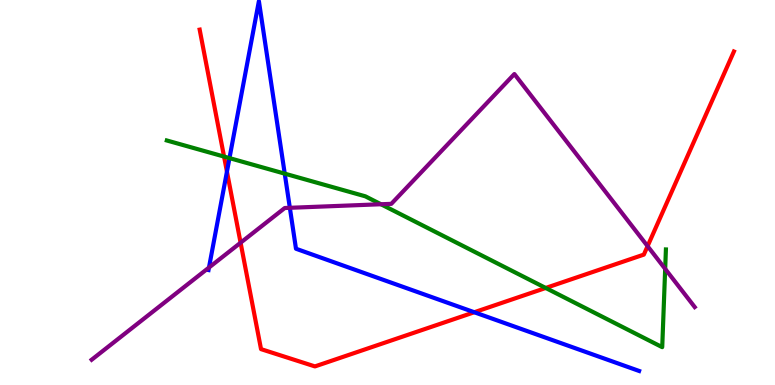[{'lines': ['blue', 'red'], 'intersections': [{'x': 2.93, 'y': 5.54}, {'x': 6.12, 'y': 1.89}]}, {'lines': ['green', 'red'], 'intersections': [{'x': 2.89, 'y': 5.93}, {'x': 7.04, 'y': 2.52}]}, {'lines': ['purple', 'red'], 'intersections': [{'x': 3.1, 'y': 3.7}, {'x': 8.36, 'y': 3.61}]}, {'lines': ['blue', 'green'], 'intersections': [{'x': 2.96, 'y': 5.89}, {'x': 3.67, 'y': 5.49}]}, {'lines': ['blue', 'purple'], 'intersections': [{'x': 2.7, 'y': 3.05}, {'x': 3.74, 'y': 4.6}]}, {'lines': ['green', 'purple'], 'intersections': [{'x': 4.92, 'y': 4.69}, {'x': 8.58, 'y': 3.02}]}]